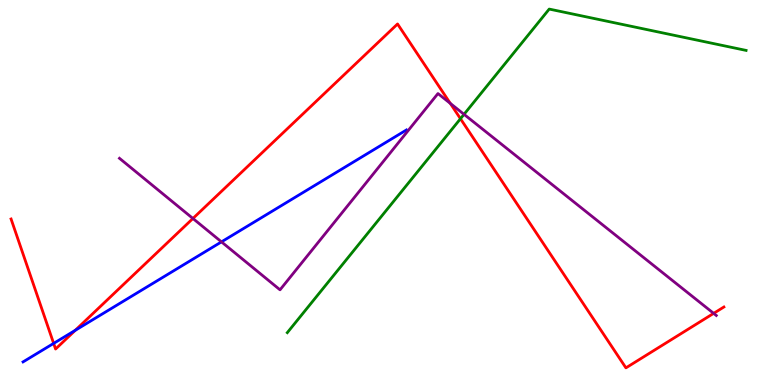[{'lines': ['blue', 'red'], 'intersections': [{'x': 0.692, 'y': 1.08}, {'x': 0.971, 'y': 1.42}]}, {'lines': ['green', 'red'], 'intersections': [{'x': 5.94, 'y': 6.92}]}, {'lines': ['purple', 'red'], 'intersections': [{'x': 2.49, 'y': 4.33}, {'x': 5.81, 'y': 7.32}, {'x': 9.21, 'y': 1.86}]}, {'lines': ['blue', 'green'], 'intersections': []}, {'lines': ['blue', 'purple'], 'intersections': [{'x': 2.86, 'y': 3.72}]}, {'lines': ['green', 'purple'], 'intersections': [{'x': 5.99, 'y': 7.03}]}]